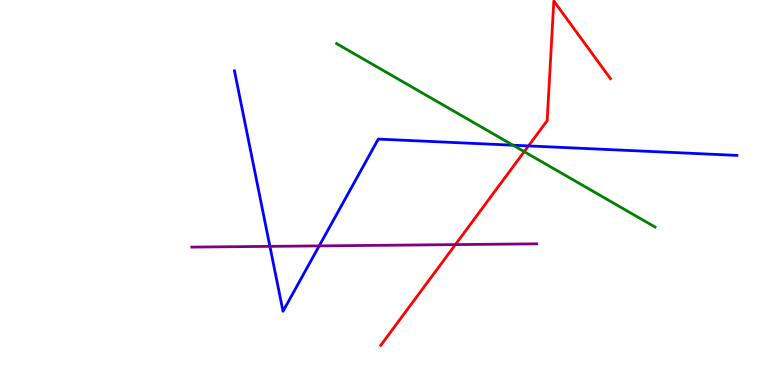[{'lines': ['blue', 'red'], 'intersections': [{'x': 6.82, 'y': 6.21}]}, {'lines': ['green', 'red'], 'intersections': [{'x': 6.76, 'y': 6.06}]}, {'lines': ['purple', 'red'], 'intersections': [{'x': 5.88, 'y': 3.65}]}, {'lines': ['blue', 'green'], 'intersections': [{'x': 6.62, 'y': 6.23}]}, {'lines': ['blue', 'purple'], 'intersections': [{'x': 3.48, 'y': 3.6}, {'x': 4.12, 'y': 3.61}]}, {'lines': ['green', 'purple'], 'intersections': []}]